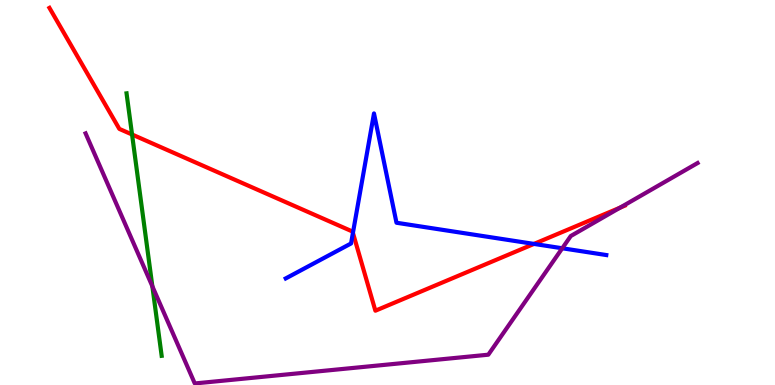[{'lines': ['blue', 'red'], 'intersections': [{'x': 4.55, 'y': 3.95}, {'x': 6.89, 'y': 3.66}]}, {'lines': ['green', 'red'], 'intersections': [{'x': 1.7, 'y': 6.51}]}, {'lines': ['purple', 'red'], 'intersections': [{'x': 8.0, 'y': 4.61}]}, {'lines': ['blue', 'green'], 'intersections': []}, {'lines': ['blue', 'purple'], 'intersections': [{'x': 7.25, 'y': 3.55}]}, {'lines': ['green', 'purple'], 'intersections': [{'x': 1.97, 'y': 2.56}]}]